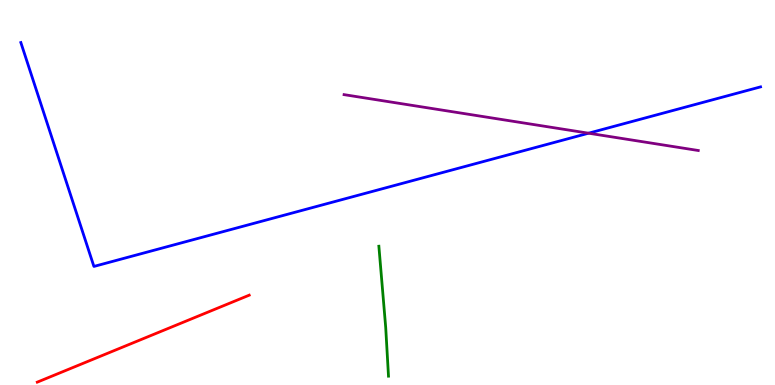[{'lines': ['blue', 'red'], 'intersections': []}, {'lines': ['green', 'red'], 'intersections': []}, {'lines': ['purple', 'red'], 'intersections': []}, {'lines': ['blue', 'green'], 'intersections': []}, {'lines': ['blue', 'purple'], 'intersections': [{'x': 7.59, 'y': 6.54}]}, {'lines': ['green', 'purple'], 'intersections': []}]